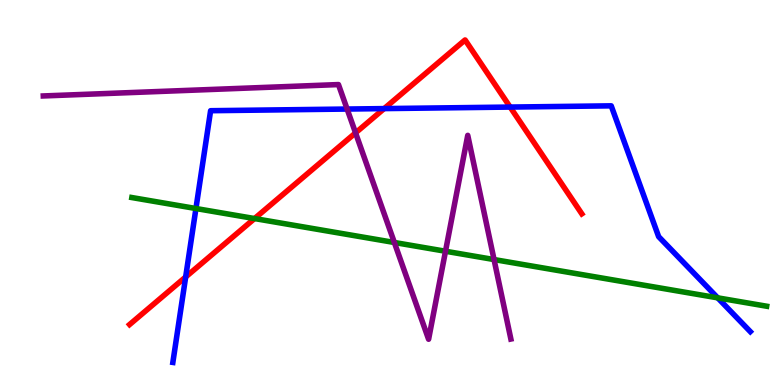[{'lines': ['blue', 'red'], 'intersections': [{'x': 2.4, 'y': 2.81}, {'x': 4.96, 'y': 7.18}, {'x': 6.58, 'y': 7.22}]}, {'lines': ['green', 'red'], 'intersections': [{'x': 3.28, 'y': 4.32}]}, {'lines': ['purple', 'red'], 'intersections': [{'x': 4.59, 'y': 6.55}]}, {'lines': ['blue', 'green'], 'intersections': [{'x': 2.53, 'y': 4.58}, {'x': 9.26, 'y': 2.26}]}, {'lines': ['blue', 'purple'], 'intersections': [{'x': 4.48, 'y': 7.17}]}, {'lines': ['green', 'purple'], 'intersections': [{'x': 5.09, 'y': 3.7}, {'x': 5.75, 'y': 3.47}, {'x': 6.37, 'y': 3.26}]}]